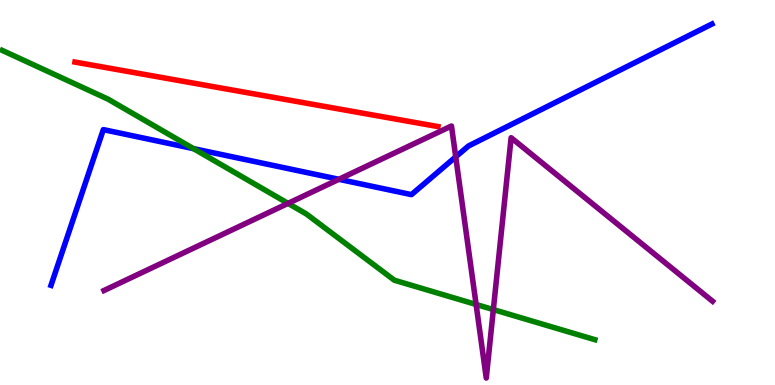[{'lines': ['blue', 'red'], 'intersections': []}, {'lines': ['green', 'red'], 'intersections': []}, {'lines': ['purple', 'red'], 'intersections': []}, {'lines': ['blue', 'green'], 'intersections': [{'x': 2.5, 'y': 6.14}]}, {'lines': ['blue', 'purple'], 'intersections': [{'x': 4.37, 'y': 5.34}, {'x': 5.88, 'y': 5.93}]}, {'lines': ['green', 'purple'], 'intersections': [{'x': 3.72, 'y': 4.72}, {'x': 6.14, 'y': 2.09}, {'x': 6.37, 'y': 1.96}]}]